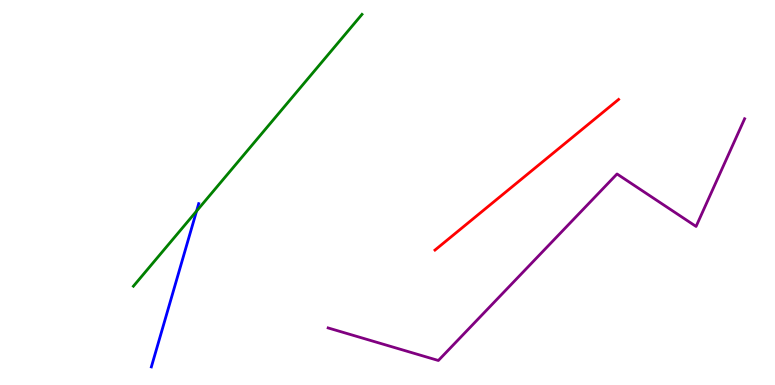[{'lines': ['blue', 'red'], 'intersections': []}, {'lines': ['green', 'red'], 'intersections': []}, {'lines': ['purple', 'red'], 'intersections': []}, {'lines': ['blue', 'green'], 'intersections': [{'x': 2.54, 'y': 4.52}]}, {'lines': ['blue', 'purple'], 'intersections': []}, {'lines': ['green', 'purple'], 'intersections': []}]